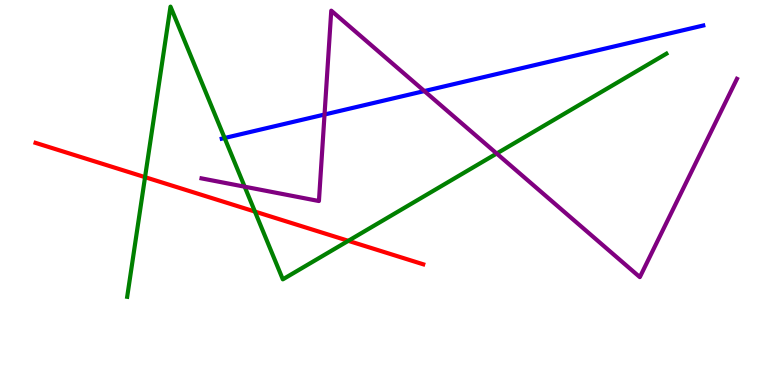[{'lines': ['blue', 'red'], 'intersections': []}, {'lines': ['green', 'red'], 'intersections': [{'x': 1.87, 'y': 5.4}, {'x': 3.29, 'y': 4.5}, {'x': 4.49, 'y': 3.74}]}, {'lines': ['purple', 'red'], 'intersections': []}, {'lines': ['blue', 'green'], 'intersections': [{'x': 2.9, 'y': 6.42}]}, {'lines': ['blue', 'purple'], 'intersections': [{'x': 4.19, 'y': 7.03}, {'x': 5.48, 'y': 7.63}]}, {'lines': ['green', 'purple'], 'intersections': [{'x': 3.16, 'y': 5.15}, {'x': 6.41, 'y': 6.01}]}]